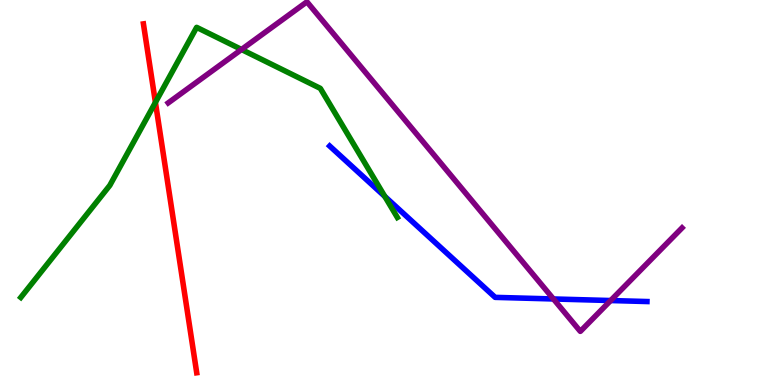[{'lines': ['blue', 'red'], 'intersections': []}, {'lines': ['green', 'red'], 'intersections': [{'x': 2.01, 'y': 7.34}]}, {'lines': ['purple', 'red'], 'intersections': []}, {'lines': ['blue', 'green'], 'intersections': [{'x': 4.97, 'y': 4.9}]}, {'lines': ['blue', 'purple'], 'intersections': [{'x': 7.14, 'y': 2.23}, {'x': 7.88, 'y': 2.19}]}, {'lines': ['green', 'purple'], 'intersections': [{'x': 3.12, 'y': 8.71}]}]